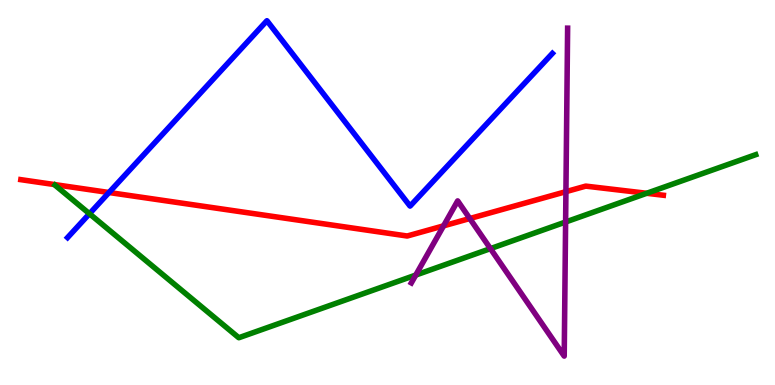[{'lines': ['blue', 'red'], 'intersections': [{'x': 1.41, 'y': 5.0}]}, {'lines': ['green', 'red'], 'intersections': [{'x': 8.34, 'y': 4.98}]}, {'lines': ['purple', 'red'], 'intersections': [{'x': 5.72, 'y': 4.13}, {'x': 6.06, 'y': 4.32}, {'x': 7.3, 'y': 5.02}]}, {'lines': ['blue', 'green'], 'intersections': [{'x': 1.15, 'y': 4.45}]}, {'lines': ['blue', 'purple'], 'intersections': []}, {'lines': ['green', 'purple'], 'intersections': [{'x': 5.36, 'y': 2.86}, {'x': 6.33, 'y': 3.54}, {'x': 7.3, 'y': 4.23}]}]